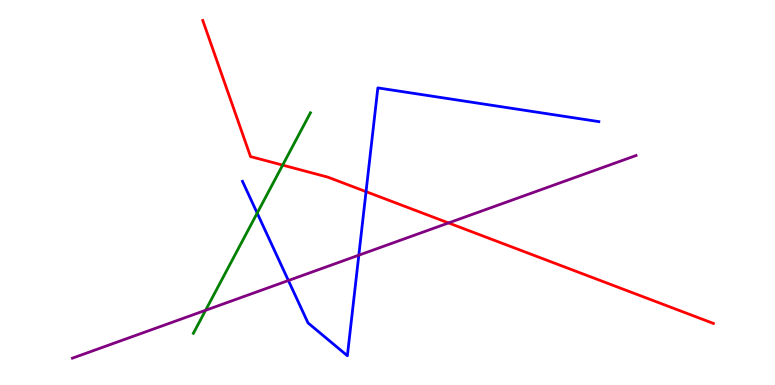[{'lines': ['blue', 'red'], 'intersections': [{'x': 4.72, 'y': 5.02}]}, {'lines': ['green', 'red'], 'intersections': [{'x': 3.65, 'y': 5.71}]}, {'lines': ['purple', 'red'], 'intersections': [{'x': 5.79, 'y': 4.21}]}, {'lines': ['blue', 'green'], 'intersections': [{'x': 3.32, 'y': 4.46}]}, {'lines': ['blue', 'purple'], 'intersections': [{'x': 3.72, 'y': 2.71}, {'x': 4.63, 'y': 3.37}]}, {'lines': ['green', 'purple'], 'intersections': [{'x': 2.65, 'y': 1.94}]}]